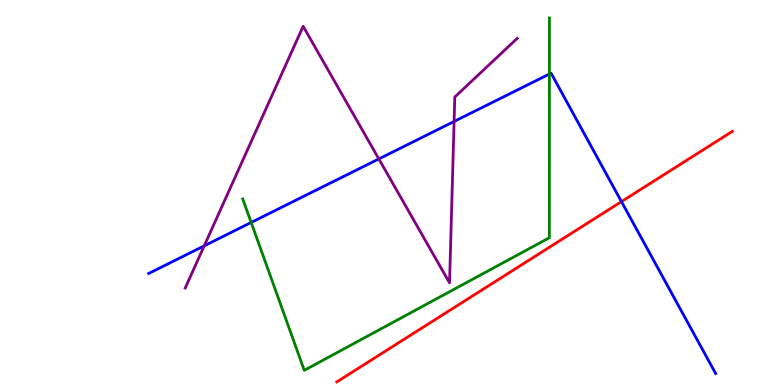[{'lines': ['blue', 'red'], 'intersections': [{'x': 8.02, 'y': 4.76}]}, {'lines': ['green', 'red'], 'intersections': []}, {'lines': ['purple', 'red'], 'intersections': []}, {'lines': ['blue', 'green'], 'intersections': [{'x': 3.24, 'y': 4.22}, {'x': 7.09, 'y': 8.08}]}, {'lines': ['blue', 'purple'], 'intersections': [{'x': 2.64, 'y': 3.61}, {'x': 4.89, 'y': 5.87}, {'x': 5.86, 'y': 6.85}]}, {'lines': ['green', 'purple'], 'intersections': []}]